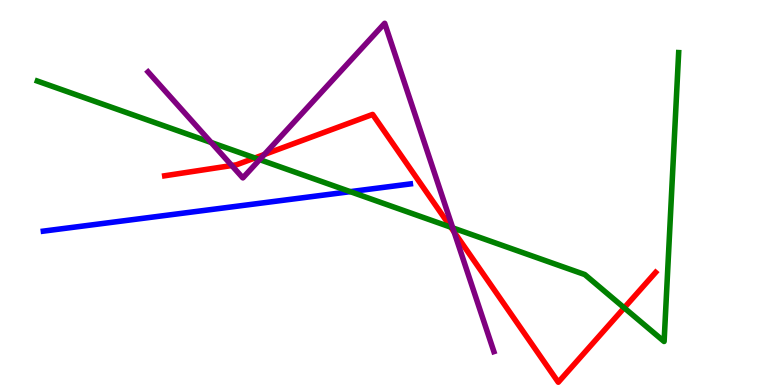[{'lines': ['blue', 'red'], 'intersections': []}, {'lines': ['green', 'red'], 'intersections': [{'x': 3.29, 'y': 5.9}, {'x': 5.82, 'y': 4.1}, {'x': 8.05, 'y': 2.0}]}, {'lines': ['purple', 'red'], 'intersections': [{'x': 2.99, 'y': 5.7}, {'x': 3.41, 'y': 5.99}, {'x': 5.86, 'y': 3.98}]}, {'lines': ['blue', 'green'], 'intersections': [{'x': 4.52, 'y': 5.02}]}, {'lines': ['blue', 'purple'], 'intersections': []}, {'lines': ['green', 'purple'], 'intersections': [{'x': 2.72, 'y': 6.3}, {'x': 3.35, 'y': 5.85}, {'x': 5.84, 'y': 4.08}]}]